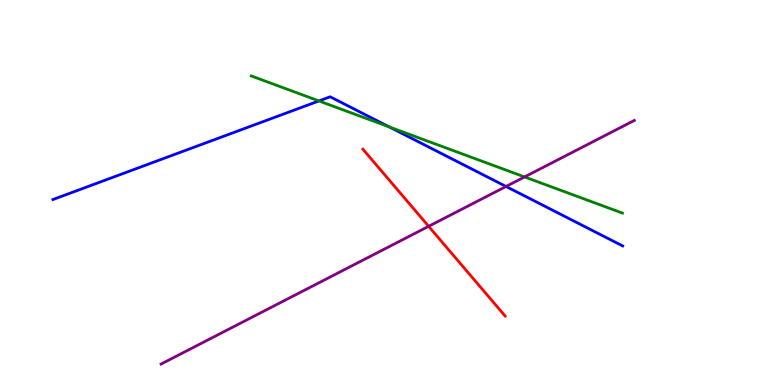[{'lines': ['blue', 'red'], 'intersections': []}, {'lines': ['green', 'red'], 'intersections': []}, {'lines': ['purple', 'red'], 'intersections': [{'x': 5.53, 'y': 4.12}]}, {'lines': ['blue', 'green'], 'intersections': [{'x': 4.12, 'y': 7.38}, {'x': 5.02, 'y': 6.7}]}, {'lines': ['blue', 'purple'], 'intersections': [{'x': 6.53, 'y': 5.16}]}, {'lines': ['green', 'purple'], 'intersections': [{'x': 6.77, 'y': 5.4}]}]